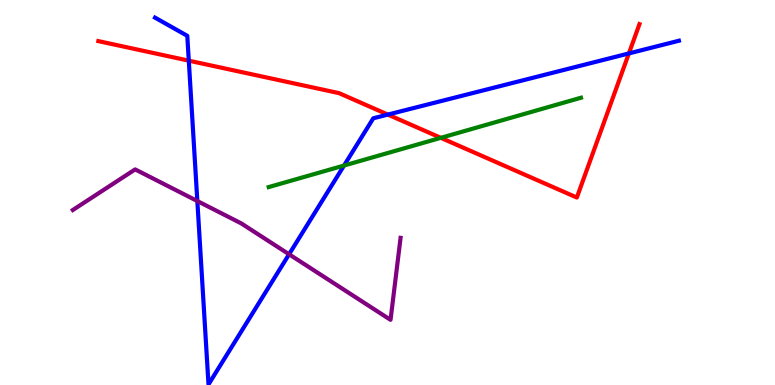[{'lines': ['blue', 'red'], 'intersections': [{'x': 2.44, 'y': 8.42}, {'x': 5.0, 'y': 7.02}, {'x': 8.11, 'y': 8.61}]}, {'lines': ['green', 'red'], 'intersections': [{'x': 5.69, 'y': 6.42}]}, {'lines': ['purple', 'red'], 'intersections': []}, {'lines': ['blue', 'green'], 'intersections': [{'x': 4.44, 'y': 5.7}]}, {'lines': ['blue', 'purple'], 'intersections': [{'x': 2.55, 'y': 4.78}, {'x': 3.73, 'y': 3.4}]}, {'lines': ['green', 'purple'], 'intersections': []}]